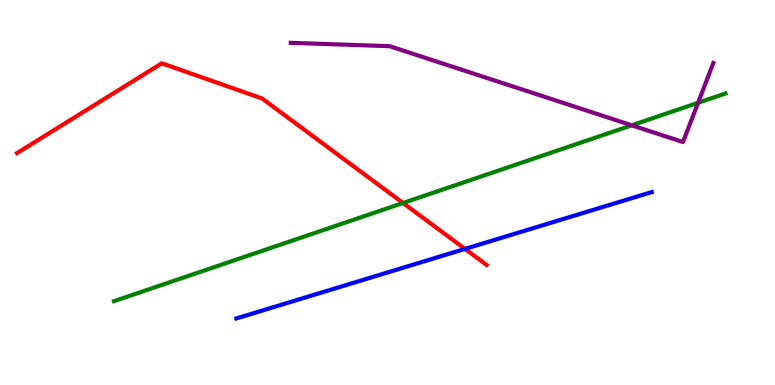[{'lines': ['blue', 'red'], 'intersections': [{'x': 6.0, 'y': 3.53}]}, {'lines': ['green', 'red'], 'intersections': [{'x': 5.2, 'y': 4.73}]}, {'lines': ['purple', 'red'], 'intersections': []}, {'lines': ['blue', 'green'], 'intersections': []}, {'lines': ['blue', 'purple'], 'intersections': []}, {'lines': ['green', 'purple'], 'intersections': [{'x': 8.15, 'y': 6.75}, {'x': 9.01, 'y': 7.33}]}]